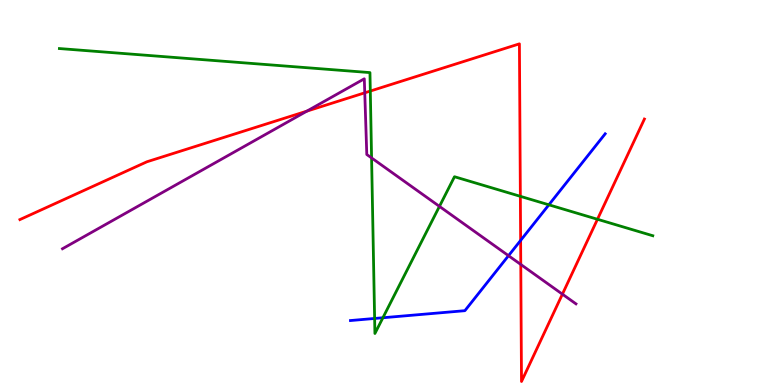[{'lines': ['blue', 'red'], 'intersections': [{'x': 6.72, 'y': 3.76}]}, {'lines': ['green', 'red'], 'intersections': [{'x': 4.78, 'y': 7.64}, {'x': 6.71, 'y': 4.9}, {'x': 7.71, 'y': 4.3}]}, {'lines': ['purple', 'red'], 'intersections': [{'x': 3.96, 'y': 7.11}, {'x': 4.71, 'y': 7.59}, {'x': 6.72, 'y': 3.13}, {'x': 7.26, 'y': 2.36}]}, {'lines': ['blue', 'green'], 'intersections': [{'x': 4.83, 'y': 1.73}, {'x': 4.94, 'y': 1.75}, {'x': 7.08, 'y': 4.68}]}, {'lines': ['blue', 'purple'], 'intersections': [{'x': 6.56, 'y': 3.36}]}, {'lines': ['green', 'purple'], 'intersections': [{'x': 4.79, 'y': 5.9}, {'x': 5.67, 'y': 4.64}]}]